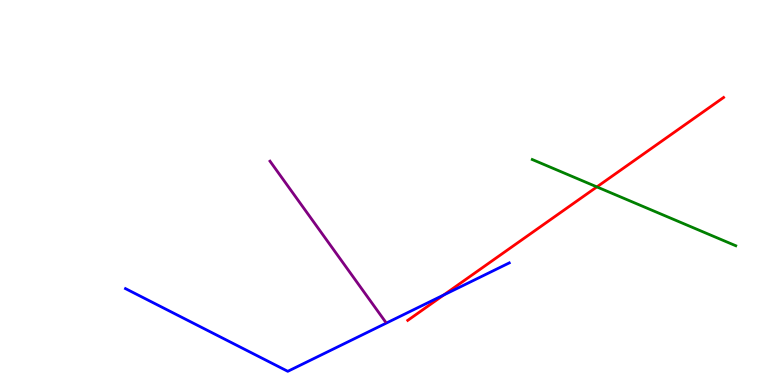[{'lines': ['blue', 'red'], 'intersections': [{'x': 5.73, 'y': 2.34}]}, {'lines': ['green', 'red'], 'intersections': [{'x': 7.7, 'y': 5.15}]}, {'lines': ['purple', 'red'], 'intersections': []}, {'lines': ['blue', 'green'], 'intersections': []}, {'lines': ['blue', 'purple'], 'intersections': []}, {'lines': ['green', 'purple'], 'intersections': []}]